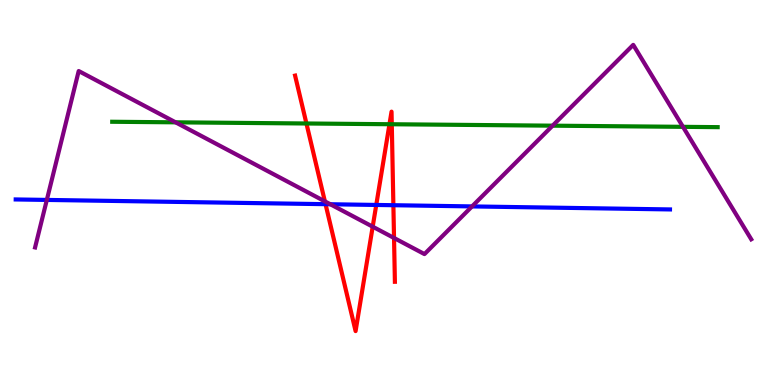[{'lines': ['blue', 'red'], 'intersections': [{'x': 4.2, 'y': 4.7}, {'x': 4.85, 'y': 4.68}, {'x': 5.08, 'y': 4.67}]}, {'lines': ['green', 'red'], 'intersections': [{'x': 3.95, 'y': 6.79}, {'x': 5.03, 'y': 6.77}, {'x': 5.06, 'y': 6.77}]}, {'lines': ['purple', 'red'], 'intersections': [{'x': 4.19, 'y': 4.77}, {'x': 4.81, 'y': 4.11}, {'x': 5.08, 'y': 3.82}]}, {'lines': ['blue', 'green'], 'intersections': []}, {'lines': ['blue', 'purple'], 'intersections': [{'x': 0.604, 'y': 4.81}, {'x': 4.26, 'y': 4.69}, {'x': 6.09, 'y': 4.64}]}, {'lines': ['green', 'purple'], 'intersections': [{'x': 2.27, 'y': 6.82}, {'x': 7.13, 'y': 6.74}, {'x': 8.81, 'y': 6.71}]}]